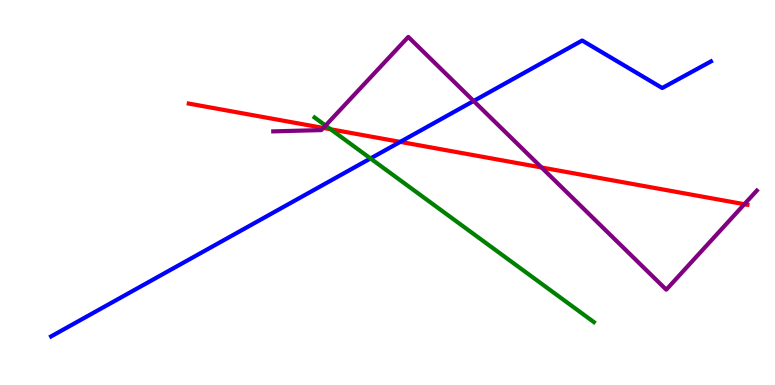[{'lines': ['blue', 'red'], 'intersections': [{'x': 5.16, 'y': 6.31}]}, {'lines': ['green', 'red'], 'intersections': [{'x': 4.27, 'y': 6.64}]}, {'lines': ['purple', 'red'], 'intersections': [{'x': 4.17, 'y': 6.68}, {'x': 6.99, 'y': 5.65}, {'x': 9.6, 'y': 4.7}]}, {'lines': ['blue', 'green'], 'intersections': [{'x': 4.78, 'y': 5.88}]}, {'lines': ['blue', 'purple'], 'intersections': [{'x': 6.11, 'y': 7.38}]}, {'lines': ['green', 'purple'], 'intersections': [{'x': 4.2, 'y': 6.74}]}]